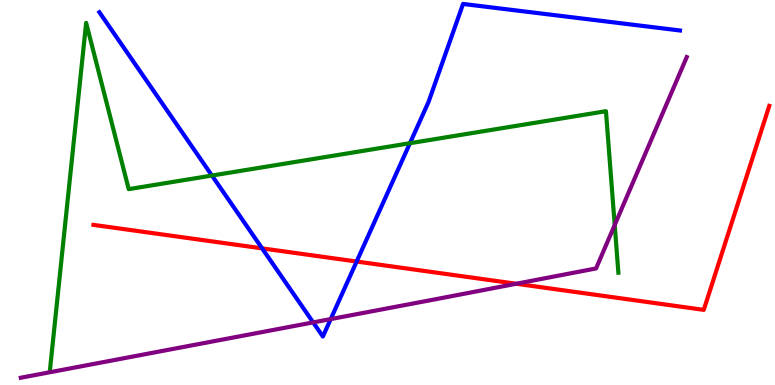[{'lines': ['blue', 'red'], 'intersections': [{'x': 3.38, 'y': 3.55}, {'x': 4.6, 'y': 3.21}]}, {'lines': ['green', 'red'], 'intersections': []}, {'lines': ['purple', 'red'], 'intersections': [{'x': 6.66, 'y': 2.63}]}, {'lines': ['blue', 'green'], 'intersections': [{'x': 2.73, 'y': 5.44}, {'x': 5.29, 'y': 6.28}]}, {'lines': ['blue', 'purple'], 'intersections': [{'x': 4.04, 'y': 1.63}, {'x': 4.27, 'y': 1.71}]}, {'lines': ['green', 'purple'], 'intersections': [{'x': 7.93, 'y': 4.16}]}]